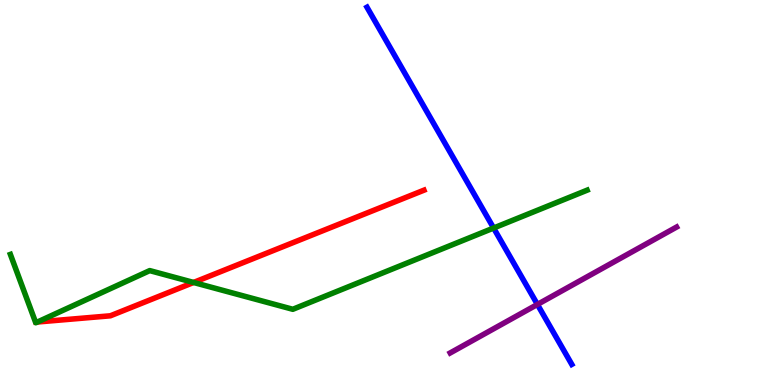[{'lines': ['blue', 'red'], 'intersections': []}, {'lines': ['green', 'red'], 'intersections': [{'x': 0.483, 'y': 1.64}, {'x': 2.5, 'y': 2.66}]}, {'lines': ['purple', 'red'], 'intersections': []}, {'lines': ['blue', 'green'], 'intersections': [{'x': 6.37, 'y': 4.08}]}, {'lines': ['blue', 'purple'], 'intersections': [{'x': 6.93, 'y': 2.09}]}, {'lines': ['green', 'purple'], 'intersections': []}]